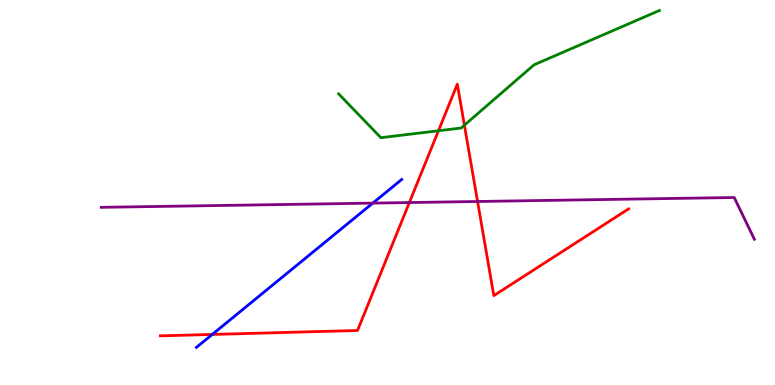[{'lines': ['blue', 'red'], 'intersections': [{'x': 2.74, 'y': 1.31}]}, {'lines': ['green', 'red'], 'intersections': [{'x': 5.66, 'y': 6.6}, {'x': 5.99, 'y': 6.75}]}, {'lines': ['purple', 'red'], 'intersections': [{'x': 5.28, 'y': 4.74}, {'x': 6.16, 'y': 4.77}]}, {'lines': ['blue', 'green'], 'intersections': []}, {'lines': ['blue', 'purple'], 'intersections': [{'x': 4.81, 'y': 4.72}]}, {'lines': ['green', 'purple'], 'intersections': []}]